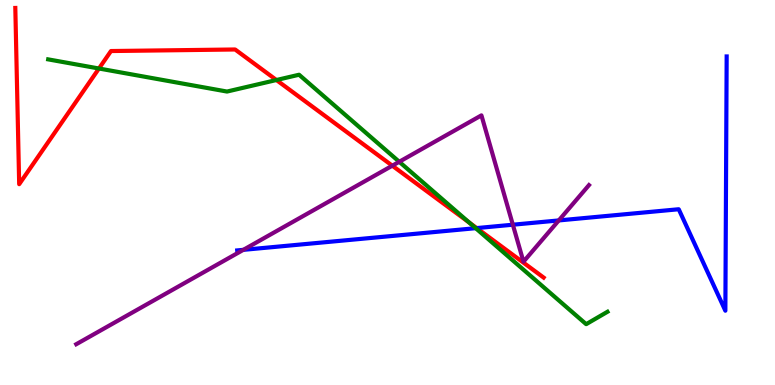[{'lines': ['blue', 'red'], 'intersections': [{'x': 6.15, 'y': 4.08}]}, {'lines': ['green', 'red'], 'intersections': [{'x': 1.28, 'y': 8.22}, {'x': 3.57, 'y': 7.92}, {'x': 6.05, 'y': 4.22}]}, {'lines': ['purple', 'red'], 'intersections': [{'x': 5.06, 'y': 5.7}]}, {'lines': ['blue', 'green'], 'intersections': [{'x': 6.14, 'y': 4.07}]}, {'lines': ['blue', 'purple'], 'intersections': [{'x': 3.14, 'y': 3.51}, {'x': 6.62, 'y': 4.16}, {'x': 7.21, 'y': 4.27}]}, {'lines': ['green', 'purple'], 'intersections': [{'x': 5.15, 'y': 5.8}]}]